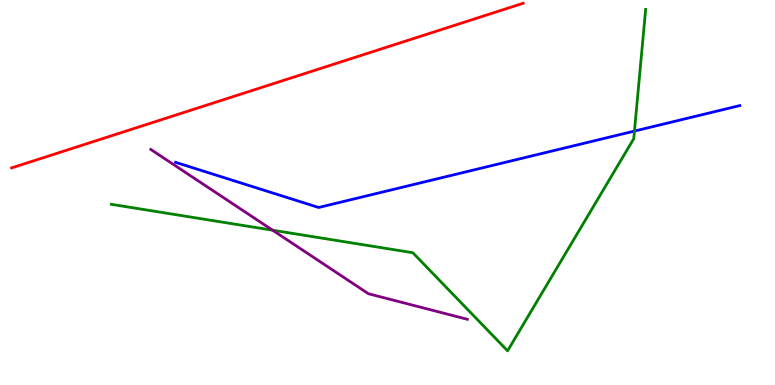[{'lines': ['blue', 'red'], 'intersections': []}, {'lines': ['green', 'red'], 'intersections': []}, {'lines': ['purple', 'red'], 'intersections': []}, {'lines': ['blue', 'green'], 'intersections': [{'x': 8.19, 'y': 6.6}]}, {'lines': ['blue', 'purple'], 'intersections': []}, {'lines': ['green', 'purple'], 'intersections': [{'x': 3.52, 'y': 4.02}]}]